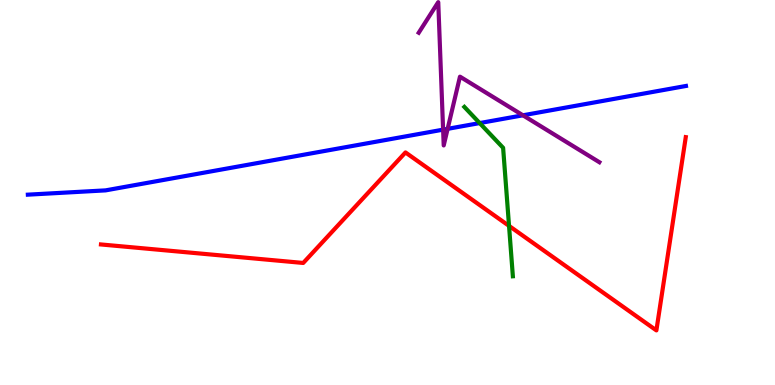[{'lines': ['blue', 'red'], 'intersections': []}, {'lines': ['green', 'red'], 'intersections': [{'x': 6.57, 'y': 4.13}]}, {'lines': ['purple', 'red'], 'intersections': []}, {'lines': ['blue', 'green'], 'intersections': [{'x': 6.19, 'y': 6.8}]}, {'lines': ['blue', 'purple'], 'intersections': [{'x': 5.72, 'y': 6.63}, {'x': 5.78, 'y': 6.65}, {'x': 6.75, 'y': 7.01}]}, {'lines': ['green', 'purple'], 'intersections': []}]